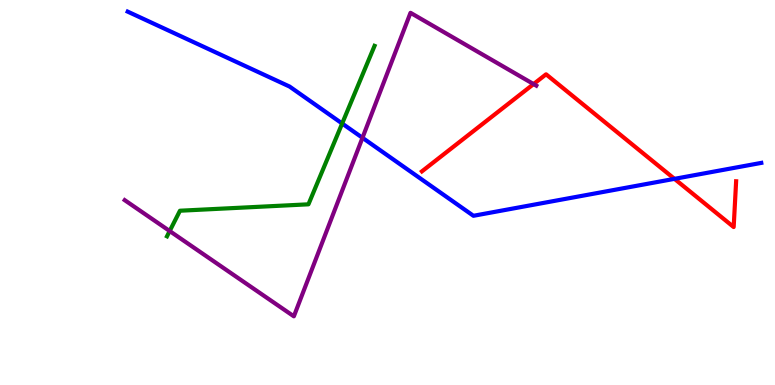[{'lines': ['blue', 'red'], 'intersections': [{'x': 8.7, 'y': 5.35}]}, {'lines': ['green', 'red'], 'intersections': []}, {'lines': ['purple', 'red'], 'intersections': [{'x': 6.88, 'y': 7.82}]}, {'lines': ['blue', 'green'], 'intersections': [{'x': 4.41, 'y': 6.79}]}, {'lines': ['blue', 'purple'], 'intersections': [{'x': 4.68, 'y': 6.42}]}, {'lines': ['green', 'purple'], 'intersections': [{'x': 2.19, 'y': 4.0}]}]